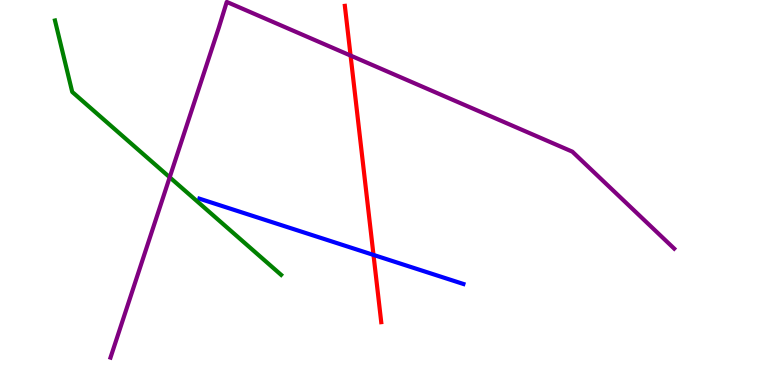[{'lines': ['blue', 'red'], 'intersections': [{'x': 4.82, 'y': 3.38}]}, {'lines': ['green', 'red'], 'intersections': []}, {'lines': ['purple', 'red'], 'intersections': [{'x': 4.52, 'y': 8.56}]}, {'lines': ['blue', 'green'], 'intersections': []}, {'lines': ['blue', 'purple'], 'intersections': []}, {'lines': ['green', 'purple'], 'intersections': [{'x': 2.19, 'y': 5.4}]}]